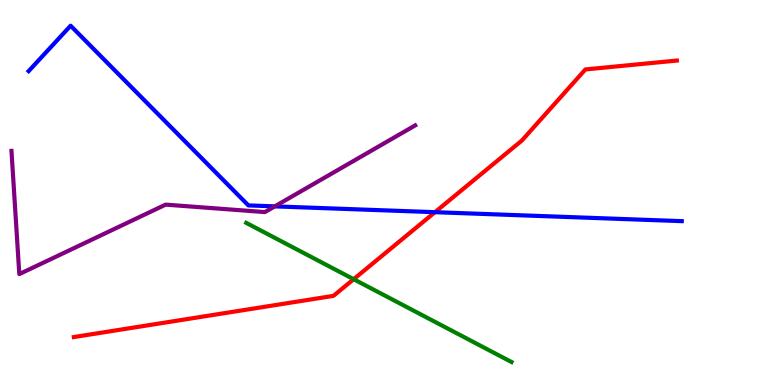[{'lines': ['blue', 'red'], 'intersections': [{'x': 5.61, 'y': 4.49}]}, {'lines': ['green', 'red'], 'intersections': [{'x': 4.56, 'y': 2.75}]}, {'lines': ['purple', 'red'], 'intersections': []}, {'lines': ['blue', 'green'], 'intersections': []}, {'lines': ['blue', 'purple'], 'intersections': [{'x': 3.55, 'y': 4.64}]}, {'lines': ['green', 'purple'], 'intersections': []}]